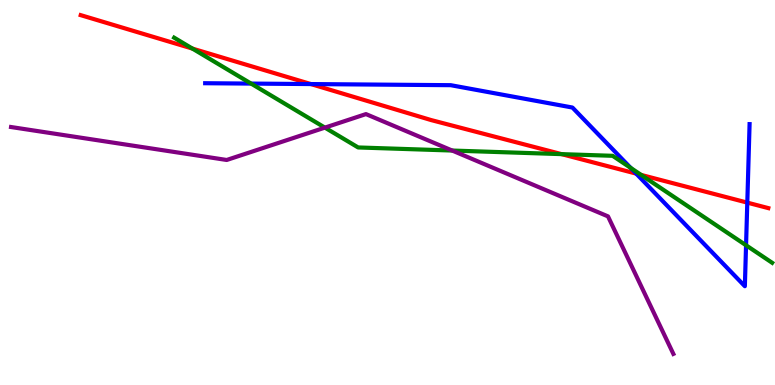[{'lines': ['blue', 'red'], 'intersections': [{'x': 4.01, 'y': 7.82}, {'x': 8.21, 'y': 5.49}, {'x': 9.64, 'y': 4.74}]}, {'lines': ['green', 'red'], 'intersections': [{'x': 2.48, 'y': 8.74}, {'x': 7.25, 'y': 6.0}, {'x': 8.27, 'y': 5.46}]}, {'lines': ['purple', 'red'], 'intersections': []}, {'lines': ['blue', 'green'], 'intersections': [{'x': 3.24, 'y': 7.83}, {'x': 8.14, 'y': 5.64}, {'x': 9.63, 'y': 3.63}]}, {'lines': ['blue', 'purple'], 'intersections': []}, {'lines': ['green', 'purple'], 'intersections': [{'x': 4.19, 'y': 6.69}, {'x': 5.83, 'y': 6.09}]}]